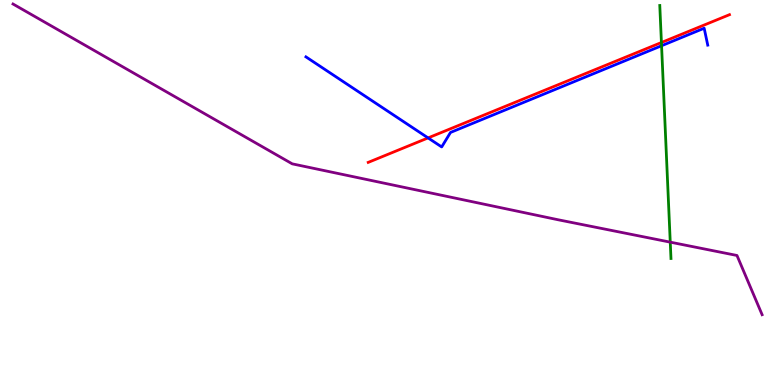[{'lines': ['blue', 'red'], 'intersections': [{'x': 5.52, 'y': 6.42}]}, {'lines': ['green', 'red'], 'intersections': [{'x': 8.53, 'y': 8.9}]}, {'lines': ['purple', 'red'], 'intersections': []}, {'lines': ['blue', 'green'], 'intersections': [{'x': 8.54, 'y': 8.81}]}, {'lines': ['blue', 'purple'], 'intersections': []}, {'lines': ['green', 'purple'], 'intersections': [{'x': 8.65, 'y': 3.71}]}]